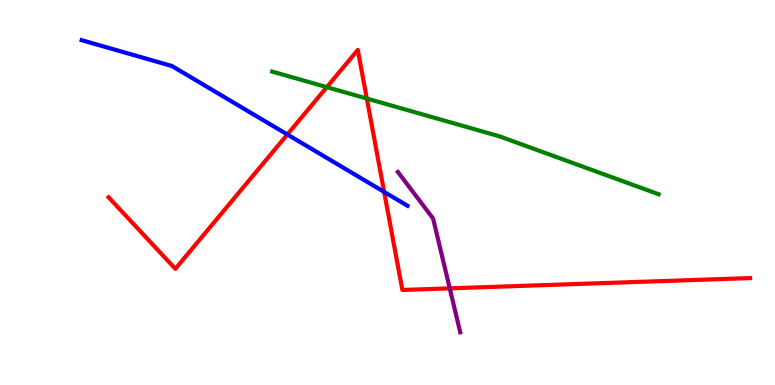[{'lines': ['blue', 'red'], 'intersections': [{'x': 3.71, 'y': 6.51}, {'x': 4.96, 'y': 5.02}]}, {'lines': ['green', 'red'], 'intersections': [{'x': 4.22, 'y': 7.74}, {'x': 4.73, 'y': 7.44}]}, {'lines': ['purple', 'red'], 'intersections': [{'x': 5.8, 'y': 2.51}]}, {'lines': ['blue', 'green'], 'intersections': []}, {'lines': ['blue', 'purple'], 'intersections': []}, {'lines': ['green', 'purple'], 'intersections': []}]